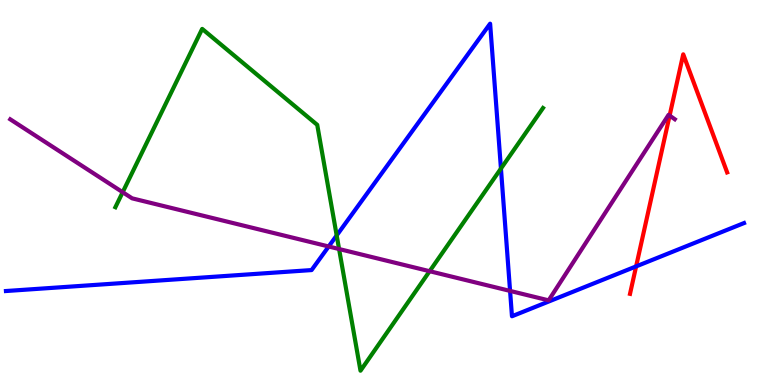[{'lines': ['blue', 'red'], 'intersections': [{'x': 8.21, 'y': 3.08}]}, {'lines': ['green', 'red'], 'intersections': []}, {'lines': ['purple', 'red'], 'intersections': [{'x': 8.64, 'y': 7.0}]}, {'lines': ['blue', 'green'], 'intersections': [{'x': 4.34, 'y': 3.88}, {'x': 6.46, 'y': 5.62}]}, {'lines': ['blue', 'purple'], 'intersections': [{'x': 4.24, 'y': 3.6}, {'x': 6.58, 'y': 2.44}]}, {'lines': ['green', 'purple'], 'intersections': [{'x': 1.58, 'y': 5.01}, {'x': 4.38, 'y': 3.53}, {'x': 5.54, 'y': 2.96}]}]